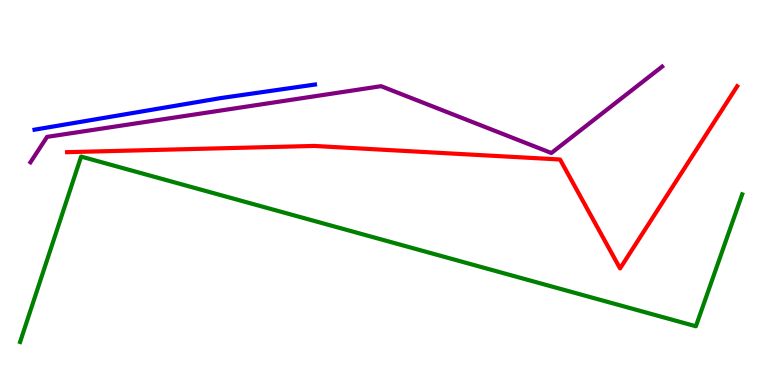[{'lines': ['blue', 'red'], 'intersections': []}, {'lines': ['green', 'red'], 'intersections': []}, {'lines': ['purple', 'red'], 'intersections': []}, {'lines': ['blue', 'green'], 'intersections': []}, {'lines': ['blue', 'purple'], 'intersections': []}, {'lines': ['green', 'purple'], 'intersections': []}]